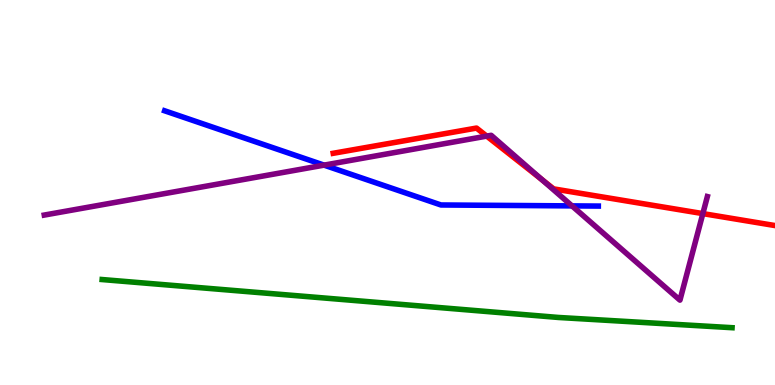[{'lines': ['blue', 'red'], 'intersections': []}, {'lines': ['green', 'red'], 'intersections': []}, {'lines': ['purple', 'red'], 'intersections': [{'x': 6.28, 'y': 6.46}, {'x': 6.99, 'y': 5.33}, {'x': 9.07, 'y': 4.45}]}, {'lines': ['blue', 'green'], 'intersections': []}, {'lines': ['blue', 'purple'], 'intersections': [{'x': 4.18, 'y': 5.71}, {'x': 7.38, 'y': 4.65}]}, {'lines': ['green', 'purple'], 'intersections': []}]